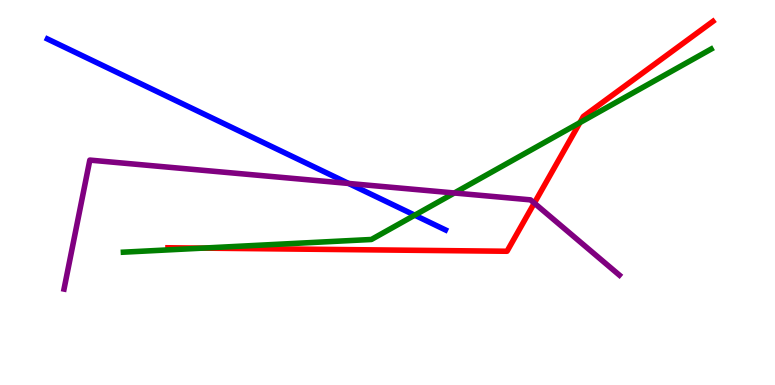[{'lines': ['blue', 'red'], 'intersections': []}, {'lines': ['green', 'red'], 'intersections': [{'x': 2.61, 'y': 3.56}, {'x': 7.48, 'y': 6.81}]}, {'lines': ['purple', 'red'], 'intersections': [{'x': 6.89, 'y': 4.72}]}, {'lines': ['blue', 'green'], 'intersections': [{'x': 5.35, 'y': 4.41}]}, {'lines': ['blue', 'purple'], 'intersections': [{'x': 4.5, 'y': 5.24}]}, {'lines': ['green', 'purple'], 'intersections': [{'x': 5.86, 'y': 4.99}]}]